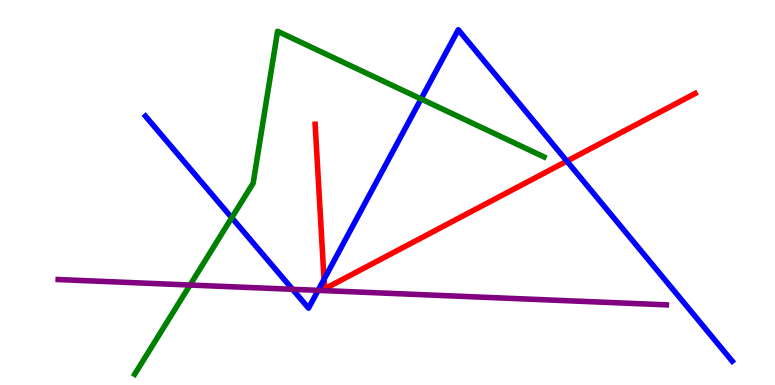[{'lines': ['blue', 'red'], 'intersections': [{'x': 4.18, 'y': 2.74}, {'x': 7.31, 'y': 5.81}]}, {'lines': ['green', 'red'], 'intersections': []}, {'lines': ['purple', 'red'], 'intersections': []}, {'lines': ['blue', 'green'], 'intersections': [{'x': 2.99, 'y': 4.34}, {'x': 5.43, 'y': 7.43}]}, {'lines': ['blue', 'purple'], 'intersections': [{'x': 3.77, 'y': 2.49}, {'x': 4.1, 'y': 2.46}]}, {'lines': ['green', 'purple'], 'intersections': [{'x': 2.45, 'y': 2.6}]}]